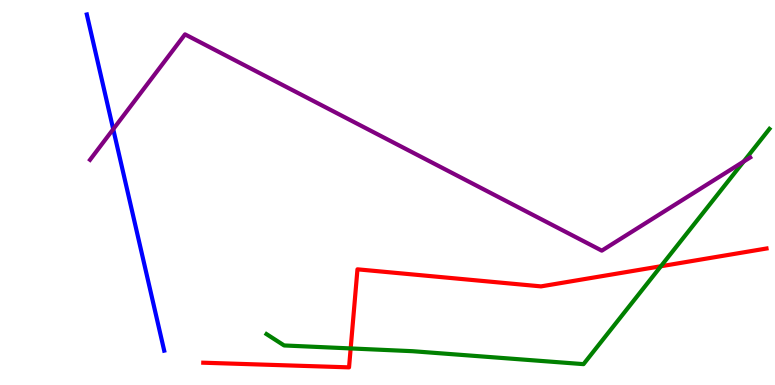[{'lines': ['blue', 'red'], 'intersections': []}, {'lines': ['green', 'red'], 'intersections': [{'x': 4.52, 'y': 0.95}, {'x': 8.53, 'y': 3.08}]}, {'lines': ['purple', 'red'], 'intersections': []}, {'lines': ['blue', 'green'], 'intersections': []}, {'lines': ['blue', 'purple'], 'intersections': [{'x': 1.46, 'y': 6.64}]}, {'lines': ['green', 'purple'], 'intersections': [{'x': 9.6, 'y': 5.8}]}]